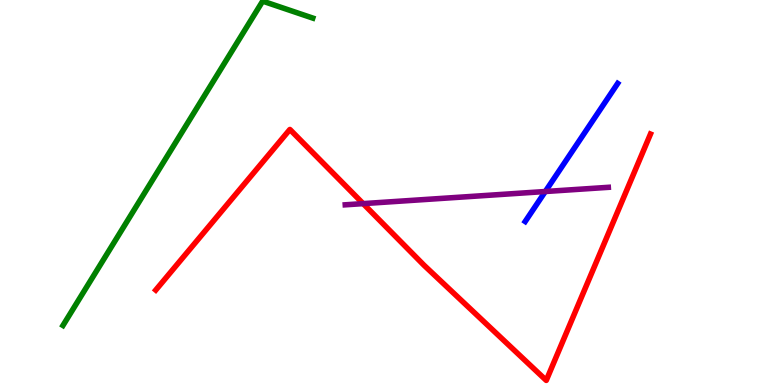[{'lines': ['blue', 'red'], 'intersections': []}, {'lines': ['green', 'red'], 'intersections': []}, {'lines': ['purple', 'red'], 'intersections': [{'x': 4.69, 'y': 4.71}]}, {'lines': ['blue', 'green'], 'intersections': []}, {'lines': ['blue', 'purple'], 'intersections': [{'x': 7.04, 'y': 5.03}]}, {'lines': ['green', 'purple'], 'intersections': []}]